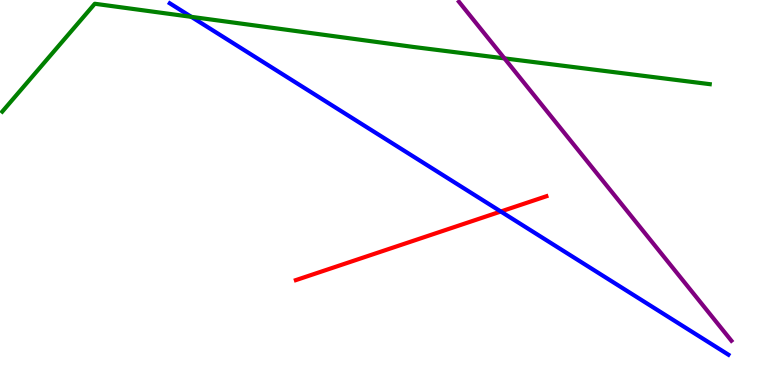[{'lines': ['blue', 'red'], 'intersections': [{'x': 6.46, 'y': 4.51}]}, {'lines': ['green', 'red'], 'intersections': []}, {'lines': ['purple', 'red'], 'intersections': []}, {'lines': ['blue', 'green'], 'intersections': [{'x': 2.47, 'y': 9.56}]}, {'lines': ['blue', 'purple'], 'intersections': []}, {'lines': ['green', 'purple'], 'intersections': [{'x': 6.51, 'y': 8.48}]}]